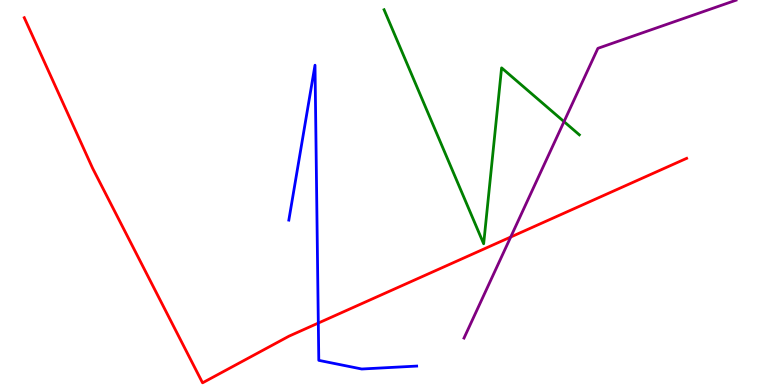[{'lines': ['blue', 'red'], 'intersections': [{'x': 4.11, 'y': 1.61}]}, {'lines': ['green', 'red'], 'intersections': []}, {'lines': ['purple', 'red'], 'intersections': [{'x': 6.59, 'y': 3.84}]}, {'lines': ['blue', 'green'], 'intersections': []}, {'lines': ['blue', 'purple'], 'intersections': []}, {'lines': ['green', 'purple'], 'intersections': [{'x': 7.28, 'y': 6.84}]}]